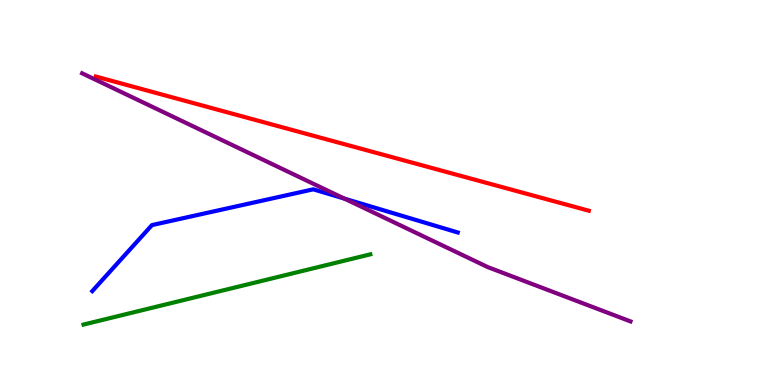[{'lines': ['blue', 'red'], 'intersections': []}, {'lines': ['green', 'red'], 'intersections': []}, {'lines': ['purple', 'red'], 'intersections': []}, {'lines': ['blue', 'green'], 'intersections': []}, {'lines': ['blue', 'purple'], 'intersections': [{'x': 4.44, 'y': 4.84}]}, {'lines': ['green', 'purple'], 'intersections': []}]